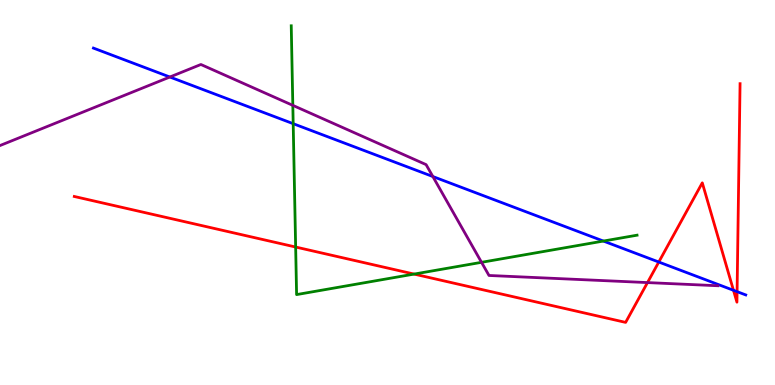[{'lines': ['blue', 'red'], 'intersections': [{'x': 8.5, 'y': 3.19}, {'x': 9.46, 'y': 2.46}, {'x': 9.51, 'y': 2.42}]}, {'lines': ['green', 'red'], 'intersections': [{'x': 3.81, 'y': 3.58}, {'x': 5.34, 'y': 2.88}]}, {'lines': ['purple', 'red'], 'intersections': [{'x': 8.35, 'y': 2.66}]}, {'lines': ['blue', 'green'], 'intersections': [{'x': 3.78, 'y': 6.79}, {'x': 7.79, 'y': 3.74}]}, {'lines': ['blue', 'purple'], 'intersections': [{'x': 2.19, 'y': 8.0}, {'x': 5.59, 'y': 5.41}]}, {'lines': ['green', 'purple'], 'intersections': [{'x': 3.78, 'y': 7.26}, {'x': 6.21, 'y': 3.19}]}]